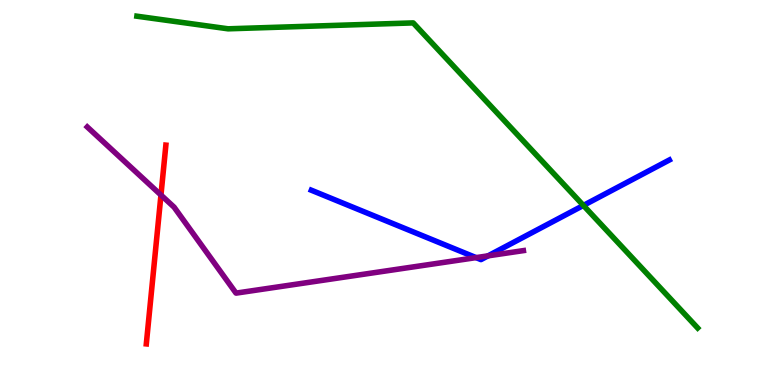[{'lines': ['blue', 'red'], 'intersections': []}, {'lines': ['green', 'red'], 'intersections': []}, {'lines': ['purple', 'red'], 'intersections': [{'x': 2.08, 'y': 4.93}]}, {'lines': ['blue', 'green'], 'intersections': [{'x': 7.53, 'y': 4.66}]}, {'lines': ['blue', 'purple'], 'intersections': [{'x': 6.14, 'y': 3.31}, {'x': 6.3, 'y': 3.35}]}, {'lines': ['green', 'purple'], 'intersections': []}]